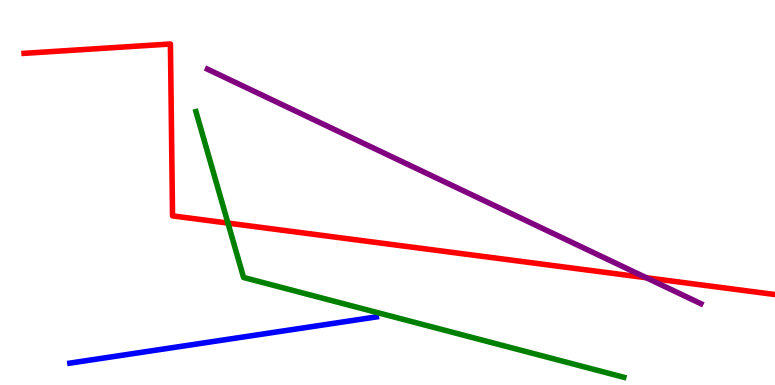[{'lines': ['blue', 'red'], 'intersections': []}, {'lines': ['green', 'red'], 'intersections': [{'x': 2.94, 'y': 4.21}]}, {'lines': ['purple', 'red'], 'intersections': [{'x': 8.34, 'y': 2.79}]}, {'lines': ['blue', 'green'], 'intersections': []}, {'lines': ['blue', 'purple'], 'intersections': []}, {'lines': ['green', 'purple'], 'intersections': []}]